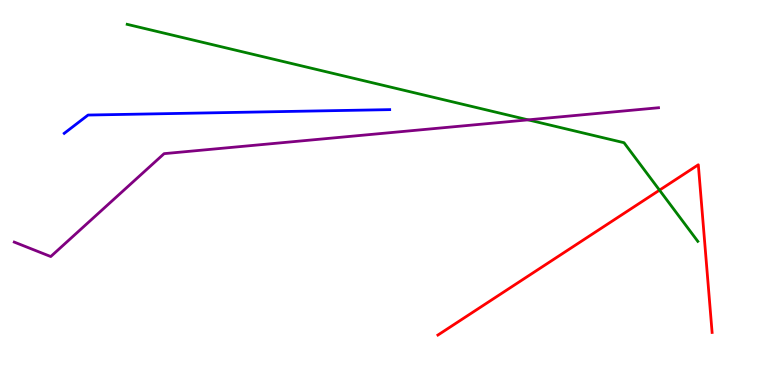[{'lines': ['blue', 'red'], 'intersections': []}, {'lines': ['green', 'red'], 'intersections': [{'x': 8.51, 'y': 5.06}]}, {'lines': ['purple', 'red'], 'intersections': []}, {'lines': ['blue', 'green'], 'intersections': []}, {'lines': ['blue', 'purple'], 'intersections': []}, {'lines': ['green', 'purple'], 'intersections': [{'x': 6.81, 'y': 6.89}]}]